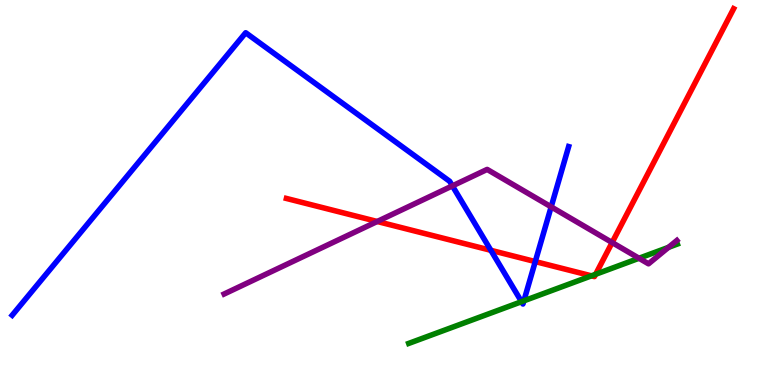[{'lines': ['blue', 'red'], 'intersections': [{'x': 6.33, 'y': 3.5}, {'x': 6.91, 'y': 3.21}]}, {'lines': ['green', 'red'], 'intersections': [{'x': 7.63, 'y': 2.84}, {'x': 7.69, 'y': 2.88}]}, {'lines': ['purple', 'red'], 'intersections': [{'x': 4.87, 'y': 4.25}, {'x': 7.9, 'y': 3.7}]}, {'lines': ['blue', 'green'], 'intersections': [{'x': 6.73, 'y': 2.16}, {'x': 6.76, 'y': 2.19}]}, {'lines': ['blue', 'purple'], 'intersections': [{'x': 5.84, 'y': 5.17}, {'x': 7.11, 'y': 4.63}]}, {'lines': ['green', 'purple'], 'intersections': [{'x': 8.25, 'y': 3.29}, {'x': 8.63, 'y': 3.58}]}]